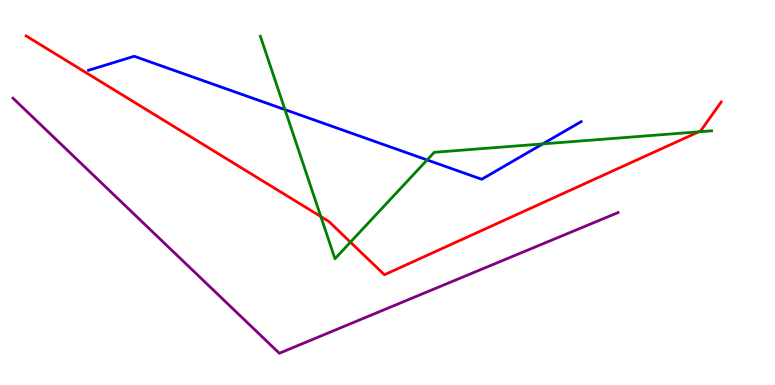[{'lines': ['blue', 'red'], 'intersections': []}, {'lines': ['green', 'red'], 'intersections': [{'x': 4.14, 'y': 4.38}, {'x': 4.52, 'y': 3.71}, {'x': 9.02, 'y': 6.58}]}, {'lines': ['purple', 'red'], 'intersections': []}, {'lines': ['blue', 'green'], 'intersections': [{'x': 3.68, 'y': 7.15}, {'x': 5.51, 'y': 5.85}, {'x': 7.0, 'y': 6.26}]}, {'lines': ['blue', 'purple'], 'intersections': []}, {'lines': ['green', 'purple'], 'intersections': []}]